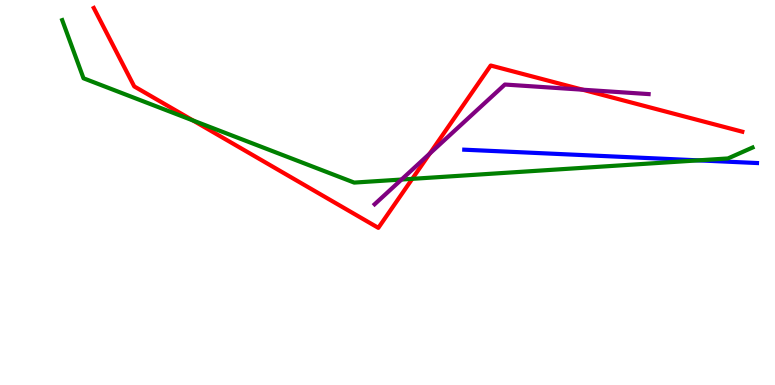[{'lines': ['blue', 'red'], 'intersections': []}, {'lines': ['green', 'red'], 'intersections': [{'x': 2.49, 'y': 6.87}, {'x': 5.32, 'y': 5.35}]}, {'lines': ['purple', 'red'], 'intersections': [{'x': 5.54, 'y': 6.01}, {'x': 7.52, 'y': 7.67}]}, {'lines': ['blue', 'green'], 'intersections': [{'x': 9.01, 'y': 5.83}]}, {'lines': ['blue', 'purple'], 'intersections': []}, {'lines': ['green', 'purple'], 'intersections': [{'x': 5.18, 'y': 5.34}]}]